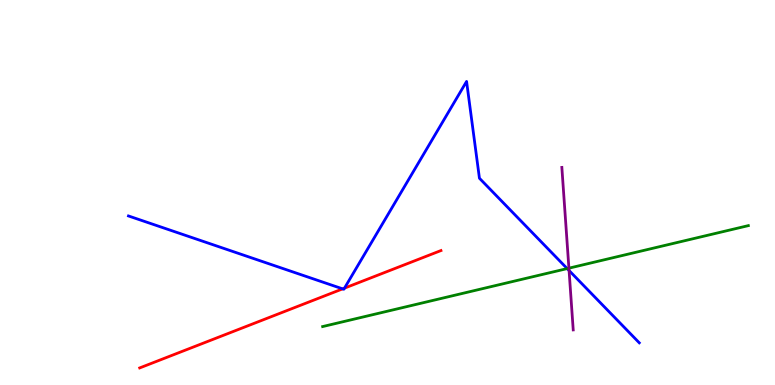[{'lines': ['blue', 'red'], 'intersections': [{'x': 4.42, 'y': 2.5}, {'x': 4.45, 'y': 2.52}]}, {'lines': ['green', 'red'], 'intersections': []}, {'lines': ['purple', 'red'], 'intersections': []}, {'lines': ['blue', 'green'], 'intersections': [{'x': 7.32, 'y': 3.02}]}, {'lines': ['blue', 'purple'], 'intersections': [{'x': 7.34, 'y': 2.97}]}, {'lines': ['green', 'purple'], 'intersections': [{'x': 7.34, 'y': 3.03}]}]